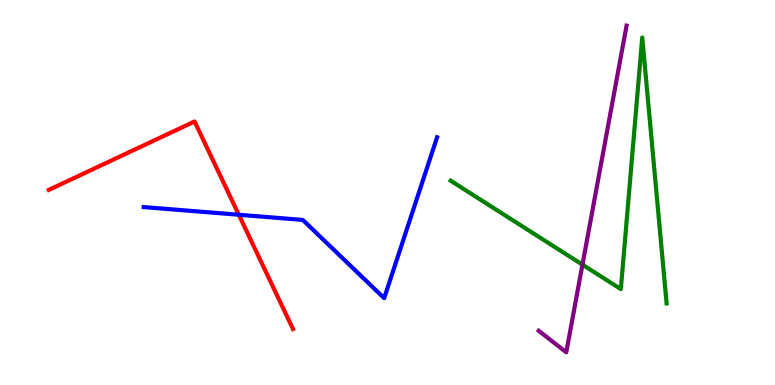[{'lines': ['blue', 'red'], 'intersections': [{'x': 3.08, 'y': 4.42}]}, {'lines': ['green', 'red'], 'intersections': []}, {'lines': ['purple', 'red'], 'intersections': []}, {'lines': ['blue', 'green'], 'intersections': []}, {'lines': ['blue', 'purple'], 'intersections': []}, {'lines': ['green', 'purple'], 'intersections': [{'x': 7.52, 'y': 3.13}]}]